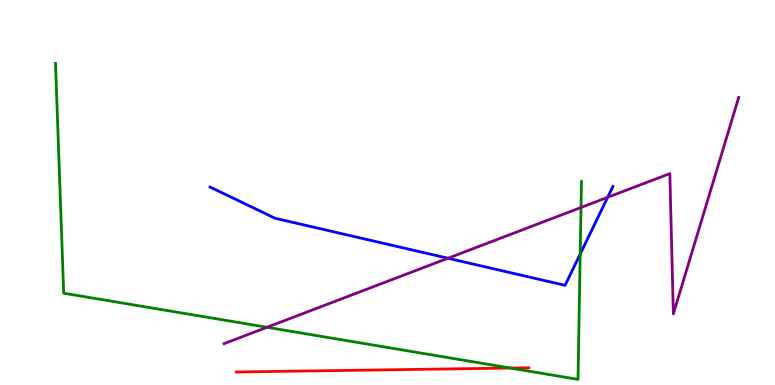[{'lines': ['blue', 'red'], 'intersections': []}, {'lines': ['green', 'red'], 'intersections': [{'x': 6.58, 'y': 0.44}]}, {'lines': ['purple', 'red'], 'intersections': []}, {'lines': ['blue', 'green'], 'intersections': [{'x': 7.49, 'y': 3.4}]}, {'lines': ['blue', 'purple'], 'intersections': [{'x': 5.78, 'y': 3.29}, {'x': 7.84, 'y': 4.87}]}, {'lines': ['green', 'purple'], 'intersections': [{'x': 3.45, 'y': 1.5}, {'x': 7.5, 'y': 4.61}]}]